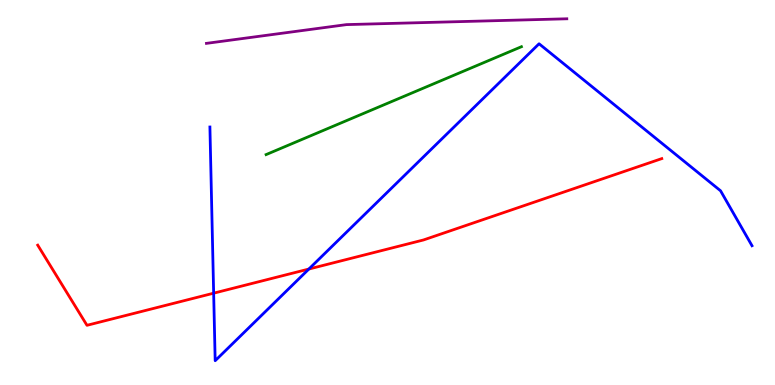[{'lines': ['blue', 'red'], 'intersections': [{'x': 2.76, 'y': 2.38}, {'x': 3.99, 'y': 3.01}]}, {'lines': ['green', 'red'], 'intersections': []}, {'lines': ['purple', 'red'], 'intersections': []}, {'lines': ['blue', 'green'], 'intersections': []}, {'lines': ['blue', 'purple'], 'intersections': []}, {'lines': ['green', 'purple'], 'intersections': []}]